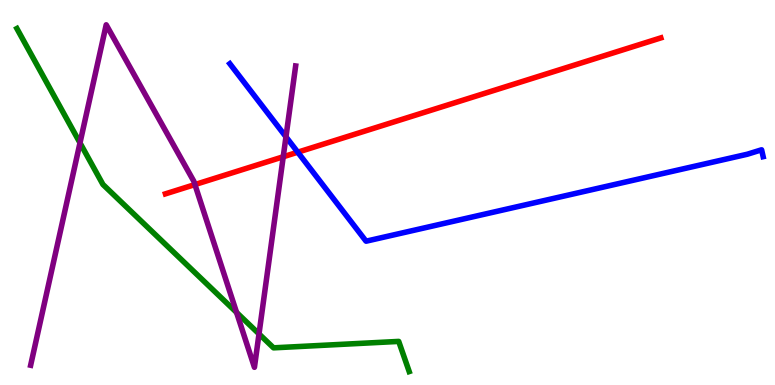[{'lines': ['blue', 'red'], 'intersections': [{'x': 3.84, 'y': 6.05}]}, {'lines': ['green', 'red'], 'intersections': []}, {'lines': ['purple', 'red'], 'intersections': [{'x': 2.52, 'y': 5.21}, {'x': 3.65, 'y': 5.93}]}, {'lines': ['blue', 'green'], 'intersections': []}, {'lines': ['blue', 'purple'], 'intersections': [{'x': 3.69, 'y': 6.45}]}, {'lines': ['green', 'purple'], 'intersections': [{'x': 1.03, 'y': 6.29}, {'x': 3.05, 'y': 1.89}, {'x': 3.34, 'y': 1.33}]}]